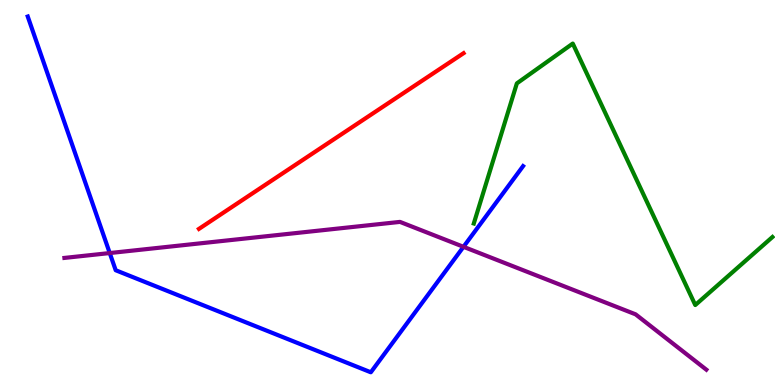[{'lines': ['blue', 'red'], 'intersections': []}, {'lines': ['green', 'red'], 'intersections': []}, {'lines': ['purple', 'red'], 'intersections': []}, {'lines': ['blue', 'green'], 'intersections': []}, {'lines': ['blue', 'purple'], 'intersections': [{'x': 1.42, 'y': 3.43}, {'x': 5.98, 'y': 3.59}]}, {'lines': ['green', 'purple'], 'intersections': []}]